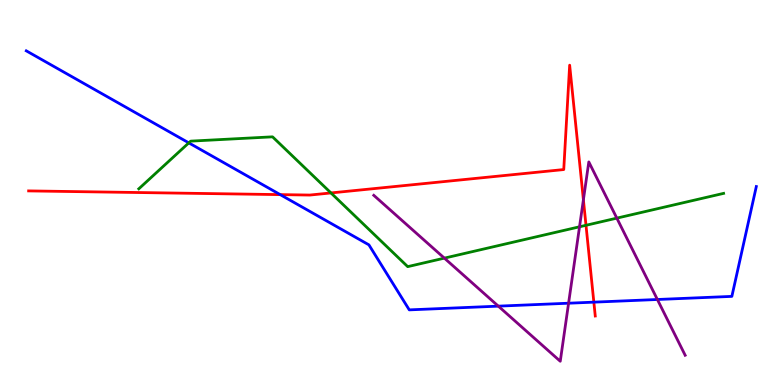[{'lines': ['blue', 'red'], 'intersections': [{'x': 3.62, 'y': 4.94}, {'x': 7.66, 'y': 2.15}]}, {'lines': ['green', 'red'], 'intersections': [{'x': 4.27, 'y': 4.99}, {'x': 7.56, 'y': 4.15}]}, {'lines': ['purple', 'red'], 'intersections': [{'x': 7.53, 'y': 4.81}]}, {'lines': ['blue', 'green'], 'intersections': [{'x': 2.44, 'y': 6.29}]}, {'lines': ['blue', 'purple'], 'intersections': [{'x': 6.43, 'y': 2.05}, {'x': 7.34, 'y': 2.12}, {'x': 8.48, 'y': 2.22}]}, {'lines': ['green', 'purple'], 'intersections': [{'x': 5.73, 'y': 3.3}, {'x': 7.48, 'y': 4.11}, {'x': 7.96, 'y': 4.33}]}]